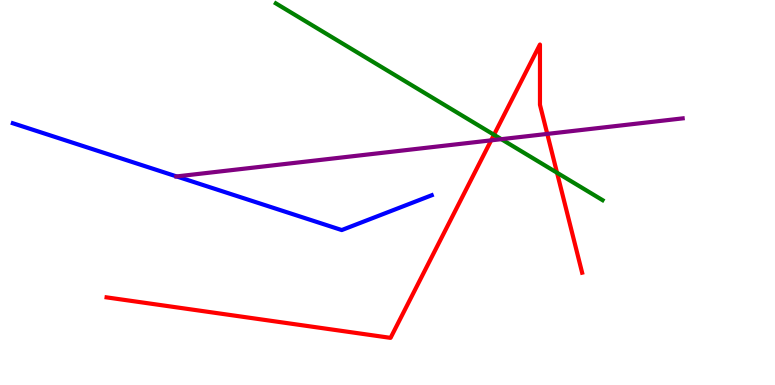[{'lines': ['blue', 'red'], 'intersections': []}, {'lines': ['green', 'red'], 'intersections': [{'x': 6.37, 'y': 6.5}, {'x': 7.19, 'y': 5.51}]}, {'lines': ['purple', 'red'], 'intersections': [{'x': 6.34, 'y': 6.35}, {'x': 7.06, 'y': 6.52}]}, {'lines': ['blue', 'green'], 'intersections': []}, {'lines': ['blue', 'purple'], 'intersections': [{'x': 2.28, 'y': 5.42}]}, {'lines': ['green', 'purple'], 'intersections': [{'x': 6.47, 'y': 6.38}]}]